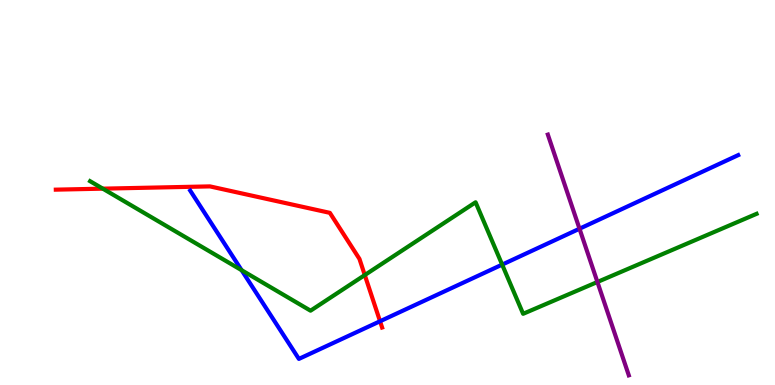[{'lines': ['blue', 'red'], 'intersections': [{'x': 4.9, 'y': 1.66}]}, {'lines': ['green', 'red'], 'intersections': [{'x': 1.33, 'y': 5.1}, {'x': 4.71, 'y': 2.86}]}, {'lines': ['purple', 'red'], 'intersections': []}, {'lines': ['blue', 'green'], 'intersections': [{'x': 3.12, 'y': 2.98}, {'x': 6.48, 'y': 3.13}]}, {'lines': ['blue', 'purple'], 'intersections': [{'x': 7.48, 'y': 4.06}]}, {'lines': ['green', 'purple'], 'intersections': [{'x': 7.71, 'y': 2.68}]}]